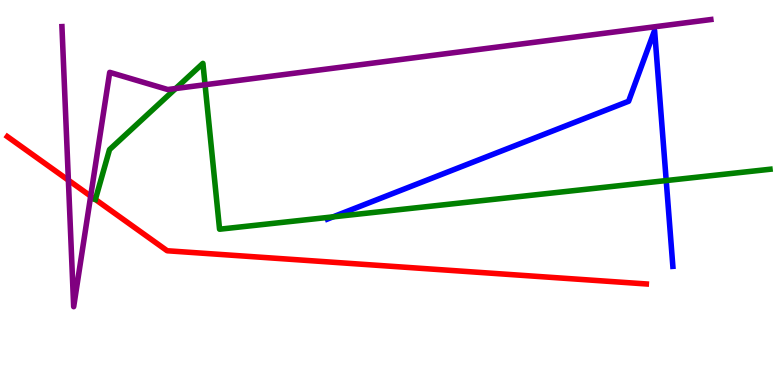[{'lines': ['blue', 'red'], 'intersections': []}, {'lines': ['green', 'red'], 'intersections': []}, {'lines': ['purple', 'red'], 'intersections': [{'x': 0.882, 'y': 5.32}, {'x': 1.17, 'y': 4.91}]}, {'lines': ['blue', 'green'], 'intersections': [{'x': 4.3, 'y': 4.37}, {'x': 8.6, 'y': 5.31}]}, {'lines': ['blue', 'purple'], 'intersections': []}, {'lines': ['green', 'purple'], 'intersections': [{'x': 2.27, 'y': 7.7}, {'x': 2.65, 'y': 7.8}]}]